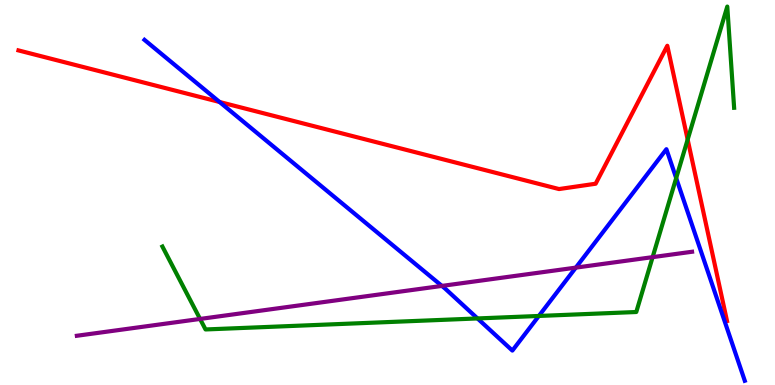[{'lines': ['blue', 'red'], 'intersections': [{'x': 2.83, 'y': 7.35}]}, {'lines': ['green', 'red'], 'intersections': [{'x': 8.87, 'y': 6.38}]}, {'lines': ['purple', 'red'], 'intersections': []}, {'lines': ['blue', 'green'], 'intersections': [{'x': 6.16, 'y': 1.73}, {'x': 6.95, 'y': 1.79}, {'x': 8.72, 'y': 5.37}]}, {'lines': ['blue', 'purple'], 'intersections': [{'x': 5.7, 'y': 2.57}, {'x': 7.43, 'y': 3.05}]}, {'lines': ['green', 'purple'], 'intersections': [{'x': 2.58, 'y': 1.72}, {'x': 8.42, 'y': 3.32}]}]